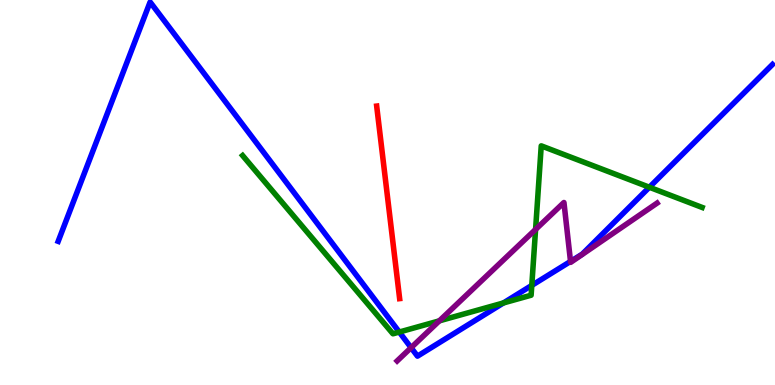[{'lines': ['blue', 'red'], 'intersections': []}, {'lines': ['green', 'red'], 'intersections': []}, {'lines': ['purple', 'red'], 'intersections': []}, {'lines': ['blue', 'green'], 'intersections': [{'x': 5.15, 'y': 1.38}, {'x': 6.5, 'y': 2.13}, {'x': 6.86, 'y': 2.59}, {'x': 8.38, 'y': 5.14}]}, {'lines': ['blue', 'purple'], 'intersections': [{'x': 5.3, 'y': 0.969}, {'x': 7.36, 'y': 3.21}]}, {'lines': ['green', 'purple'], 'intersections': [{'x': 5.67, 'y': 1.67}, {'x': 6.91, 'y': 4.04}]}]